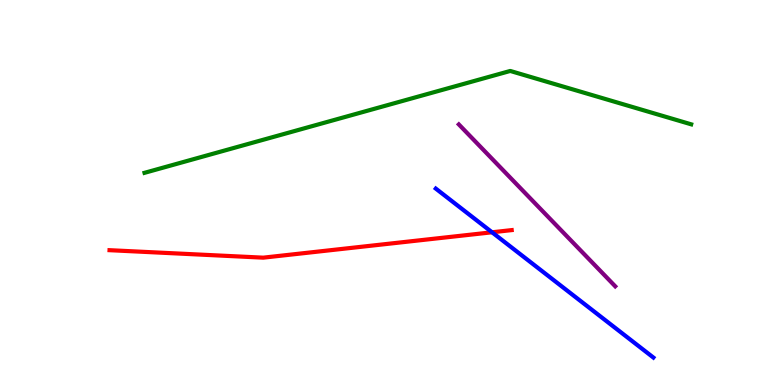[{'lines': ['blue', 'red'], 'intersections': [{'x': 6.35, 'y': 3.97}]}, {'lines': ['green', 'red'], 'intersections': []}, {'lines': ['purple', 'red'], 'intersections': []}, {'lines': ['blue', 'green'], 'intersections': []}, {'lines': ['blue', 'purple'], 'intersections': []}, {'lines': ['green', 'purple'], 'intersections': []}]